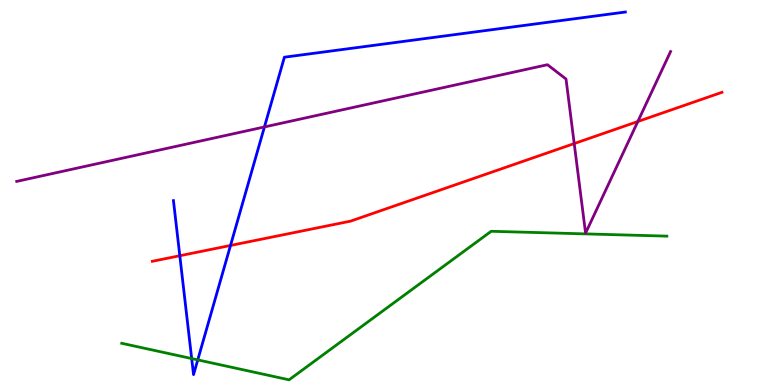[{'lines': ['blue', 'red'], 'intersections': [{'x': 2.32, 'y': 3.36}, {'x': 2.97, 'y': 3.62}]}, {'lines': ['green', 'red'], 'intersections': []}, {'lines': ['purple', 'red'], 'intersections': [{'x': 7.41, 'y': 6.27}, {'x': 8.23, 'y': 6.84}]}, {'lines': ['blue', 'green'], 'intersections': [{'x': 2.47, 'y': 0.687}, {'x': 2.55, 'y': 0.652}]}, {'lines': ['blue', 'purple'], 'intersections': [{'x': 3.41, 'y': 6.7}]}, {'lines': ['green', 'purple'], 'intersections': []}]